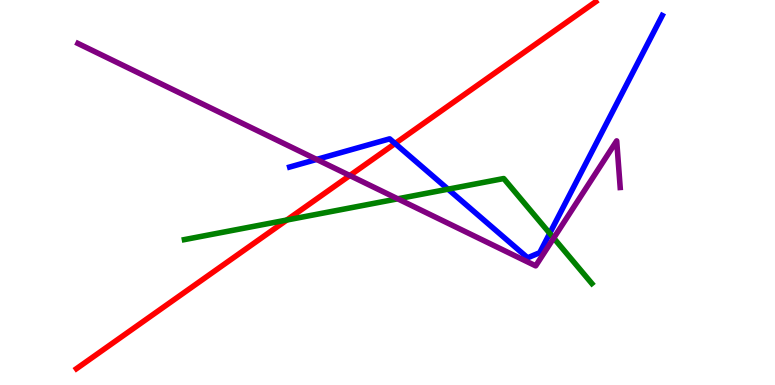[{'lines': ['blue', 'red'], 'intersections': [{'x': 5.1, 'y': 6.27}]}, {'lines': ['green', 'red'], 'intersections': [{'x': 3.7, 'y': 4.29}]}, {'lines': ['purple', 'red'], 'intersections': [{'x': 4.51, 'y': 5.44}]}, {'lines': ['blue', 'green'], 'intersections': [{'x': 5.78, 'y': 5.09}, {'x': 7.09, 'y': 3.94}]}, {'lines': ['blue', 'purple'], 'intersections': [{'x': 4.09, 'y': 5.86}]}, {'lines': ['green', 'purple'], 'intersections': [{'x': 5.13, 'y': 4.84}, {'x': 7.14, 'y': 3.82}]}]